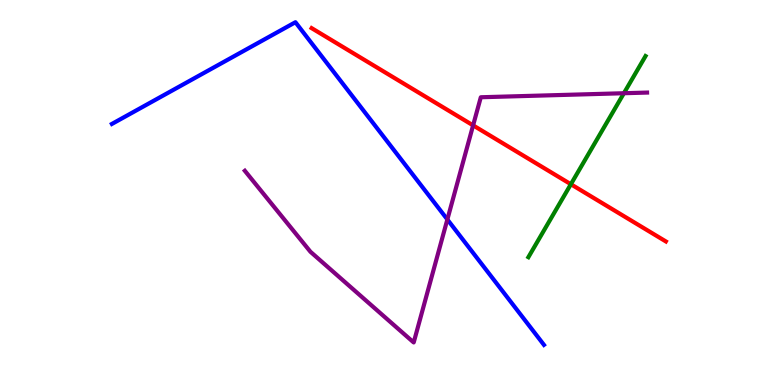[{'lines': ['blue', 'red'], 'intersections': []}, {'lines': ['green', 'red'], 'intersections': [{'x': 7.37, 'y': 5.21}]}, {'lines': ['purple', 'red'], 'intersections': [{'x': 6.1, 'y': 6.74}]}, {'lines': ['blue', 'green'], 'intersections': []}, {'lines': ['blue', 'purple'], 'intersections': [{'x': 5.77, 'y': 4.3}]}, {'lines': ['green', 'purple'], 'intersections': [{'x': 8.05, 'y': 7.58}]}]